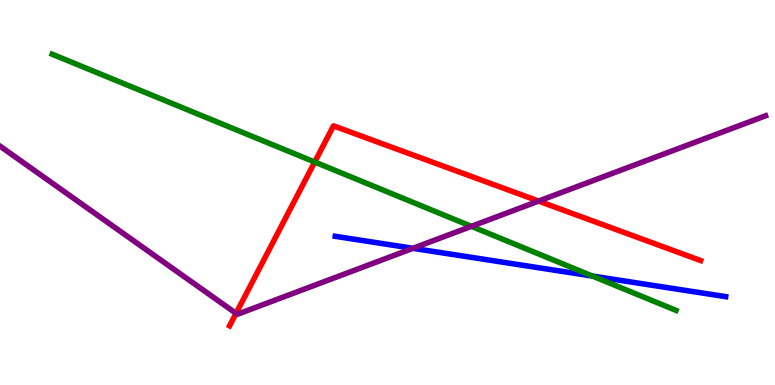[{'lines': ['blue', 'red'], 'intersections': []}, {'lines': ['green', 'red'], 'intersections': [{'x': 4.06, 'y': 5.79}]}, {'lines': ['purple', 'red'], 'intersections': [{'x': 3.05, 'y': 1.86}, {'x': 6.95, 'y': 4.78}]}, {'lines': ['blue', 'green'], 'intersections': [{'x': 7.64, 'y': 2.83}]}, {'lines': ['blue', 'purple'], 'intersections': [{'x': 5.33, 'y': 3.55}]}, {'lines': ['green', 'purple'], 'intersections': [{'x': 6.08, 'y': 4.12}]}]